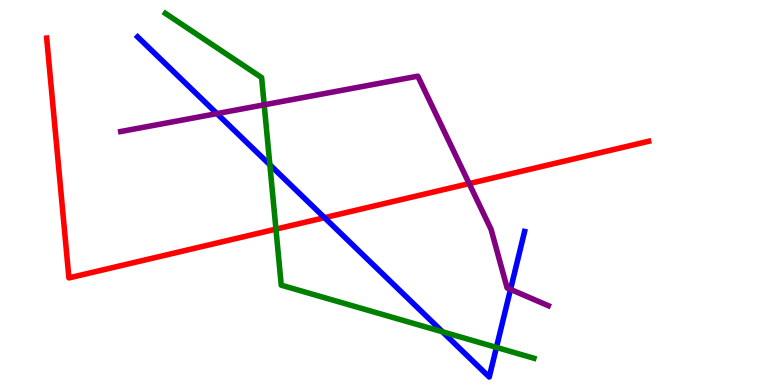[{'lines': ['blue', 'red'], 'intersections': [{'x': 4.19, 'y': 4.35}]}, {'lines': ['green', 'red'], 'intersections': [{'x': 3.56, 'y': 4.05}]}, {'lines': ['purple', 'red'], 'intersections': [{'x': 6.05, 'y': 5.23}]}, {'lines': ['blue', 'green'], 'intersections': [{'x': 3.48, 'y': 5.72}, {'x': 5.71, 'y': 1.38}, {'x': 6.41, 'y': 0.977}]}, {'lines': ['blue', 'purple'], 'intersections': [{'x': 2.8, 'y': 7.05}, {'x': 6.59, 'y': 2.48}]}, {'lines': ['green', 'purple'], 'intersections': [{'x': 3.41, 'y': 7.28}]}]